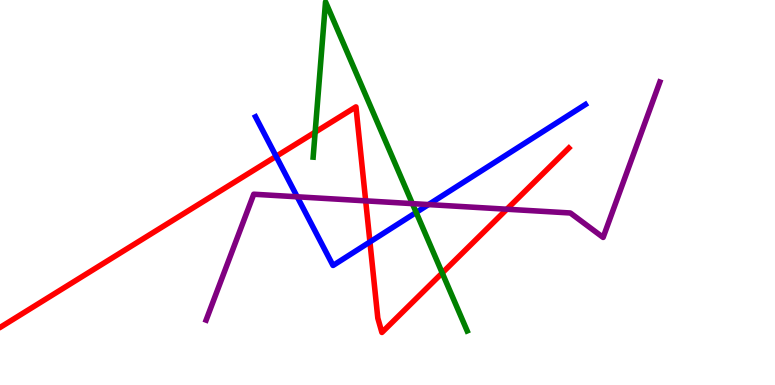[{'lines': ['blue', 'red'], 'intersections': [{'x': 3.56, 'y': 5.94}, {'x': 4.77, 'y': 3.72}]}, {'lines': ['green', 'red'], 'intersections': [{'x': 4.07, 'y': 6.57}, {'x': 5.71, 'y': 2.91}]}, {'lines': ['purple', 'red'], 'intersections': [{'x': 4.72, 'y': 4.78}, {'x': 6.54, 'y': 4.57}]}, {'lines': ['blue', 'green'], 'intersections': [{'x': 5.37, 'y': 4.48}]}, {'lines': ['blue', 'purple'], 'intersections': [{'x': 3.84, 'y': 4.89}, {'x': 5.53, 'y': 4.69}]}, {'lines': ['green', 'purple'], 'intersections': [{'x': 5.32, 'y': 4.71}]}]